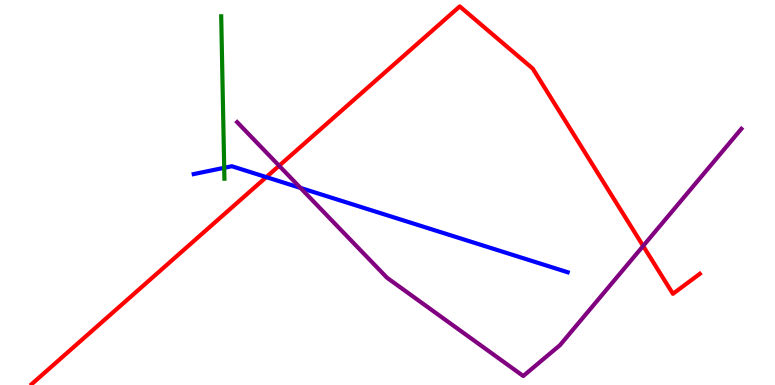[{'lines': ['blue', 'red'], 'intersections': [{'x': 3.44, 'y': 5.4}]}, {'lines': ['green', 'red'], 'intersections': []}, {'lines': ['purple', 'red'], 'intersections': [{'x': 3.6, 'y': 5.69}, {'x': 8.3, 'y': 3.61}]}, {'lines': ['blue', 'green'], 'intersections': [{'x': 2.89, 'y': 5.64}]}, {'lines': ['blue', 'purple'], 'intersections': [{'x': 3.88, 'y': 5.12}]}, {'lines': ['green', 'purple'], 'intersections': []}]